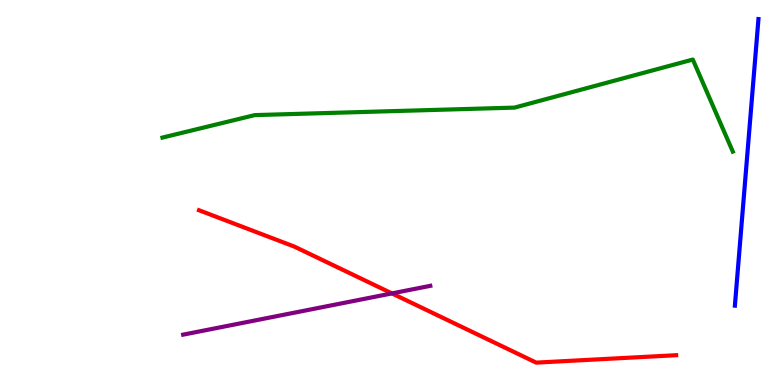[{'lines': ['blue', 'red'], 'intersections': []}, {'lines': ['green', 'red'], 'intersections': []}, {'lines': ['purple', 'red'], 'intersections': [{'x': 5.06, 'y': 2.38}]}, {'lines': ['blue', 'green'], 'intersections': []}, {'lines': ['blue', 'purple'], 'intersections': []}, {'lines': ['green', 'purple'], 'intersections': []}]